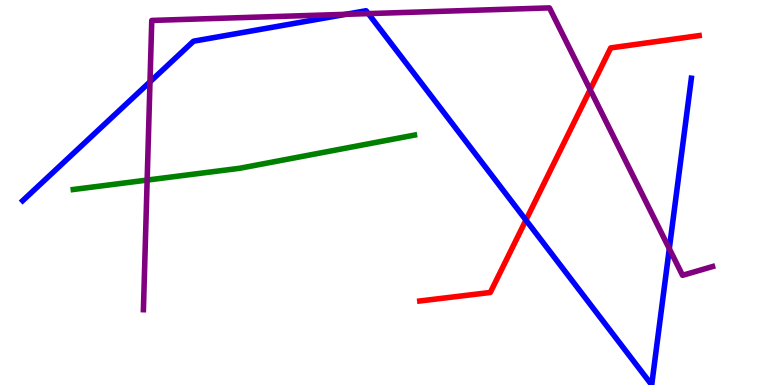[{'lines': ['blue', 'red'], 'intersections': [{'x': 6.79, 'y': 4.28}]}, {'lines': ['green', 'red'], 'intersections': []}, {'lines': ['purple', 'red'], 'intersections': [{'x': 7.62, 'y': 7.67}]}, {'lines': ['blue', 'green'], 'intersections': []}, {'lines': ['blue', 'purple'], 'intersections': [{'x': 1.94, 'y': 7.87}, {'x': 4.46, 'y': 9.63}, {'x': 4.75, 'y': 9.65}, {'x': 8.64, 'y': 3.54}]}, {'lines': ['green', 'purple'], 'intersections': [{'x': 1.9, 'y': 5.32}]}]